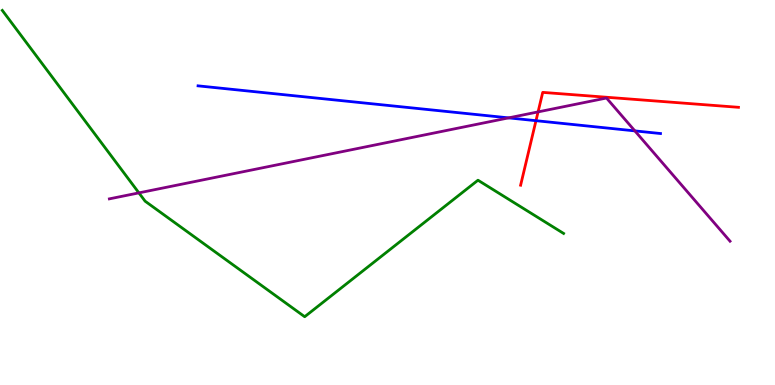[{'lines': ['blue', 'red'], 'intersections': [{'x': 6.92, 'y': 6.87}]}, {'lines': ['green', 'red'], 'intersections': []}, {'lines': ['purple', 'red'], 'intersections': [{'x': 6.94, 'y': 7.09}]}, {'lines': ['blue', 'green'], 'intersections': []}, {'lines': ['blue', 'purple'], 'intersections': [{'x': 6.56, 'y': 6.94}, {'x': 8.19, 'y': 6.6}]}, {'lines': ['green', 'purple'], 'intersections': [{'x': 1.79, 'y': 4.99}]}]